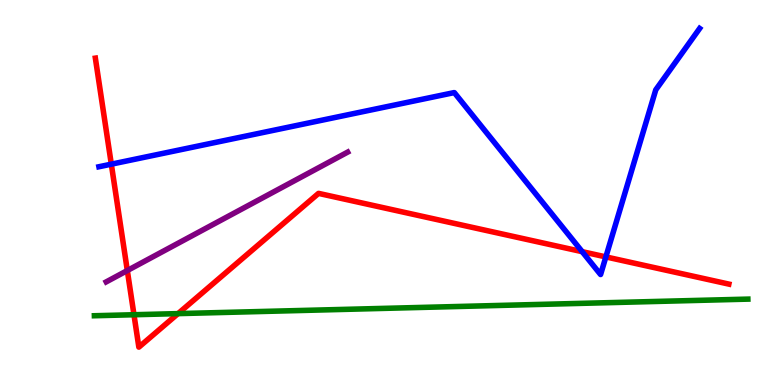[{'lines': ['blue', 'red'], 'intersections': [{'x': 1.44, 'y': 5.74}, {'x': 7.51, 'y': 3.46}, {'x': 7.82, 'y': 3.33}]}, {'lines': ['green', 'red'], 'intersections': [{'x': 1.73, 'y': 1.83}, {'x': 2.3, 'y': 1.85}]}, {'lines': ['purple', 'red'], 'intersections': [{'x': 1.64, 'y': 2.97}]}, {'lines': ['blue', 'green'], 'intersections': []}, {'lines': ['blue', 'purple'], 'intersections': []}, {'lines': ['green', 'purple'], 'intersections': []}]